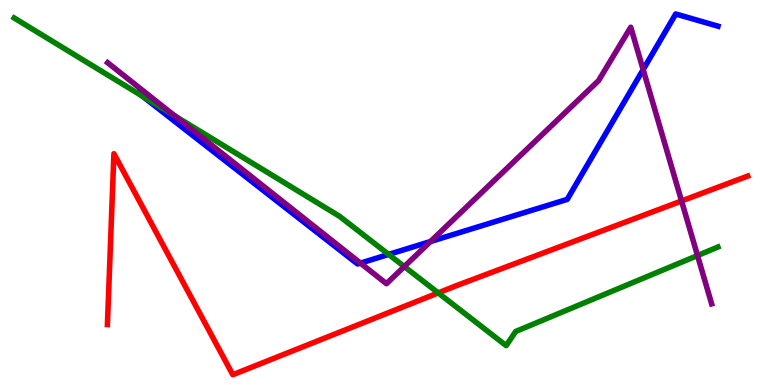[{'lines': ['blue', 'red'], 'intersections': []}, {'lines': ['green', 'red'], 'intersections': [{'x': 5.65, 'y': 2.39}]}, {'lines': ['purple', 'red'], 'intersections': [{'x': 8.79, 'y': 4.78}]}, {'lines': ['blue', 'green'], 'intersections': [{'x': 1.84, 'y': 7.5}, {'x': 5.01, 'y': 3.39}]}, {'lines': ['blue', 'purple'], 'intersections': [{'x': 4.65, 'y': 3.17}, {'x': 5.55, 'y': 3.73}, {'x': 8.3, 'y': 8.19}]}, {'lines': ['green', 'purple'], 'intersections': [{'x': 2.25, 'y': 6.99}, {'x': 5.22, 'y': 3.08}, {'x': 9.0, 'y': 3.36}]}]